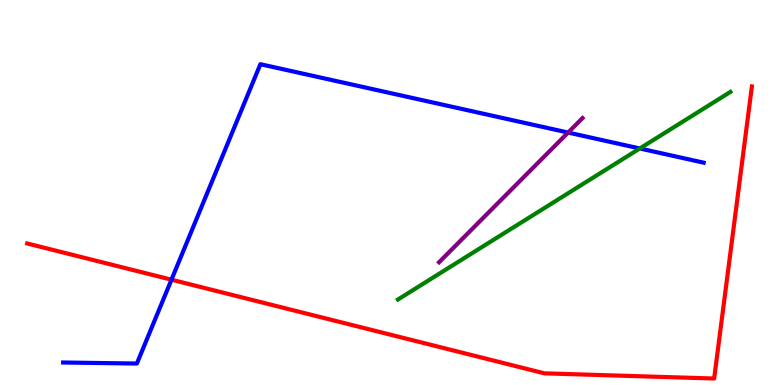[{'lines': ['blue', 'red'], 'intersections': [{'x': 2.21, 'y': 2.74}]}, {'lines': ['green', 'red'], 'intersections': []}, {'lines': ['purple', 'red'], 'intersections': []}, {'lines': ['blue', 'green'], 'intersections': [{'x': 8.26, 'y': 6.14}]}, {'lines': ['blue', 'purple'], 'intersections': [{'x': 7.33, 'y': 6.56}]}, {'lines': ['green', 'purple'], 'intersections': []}]